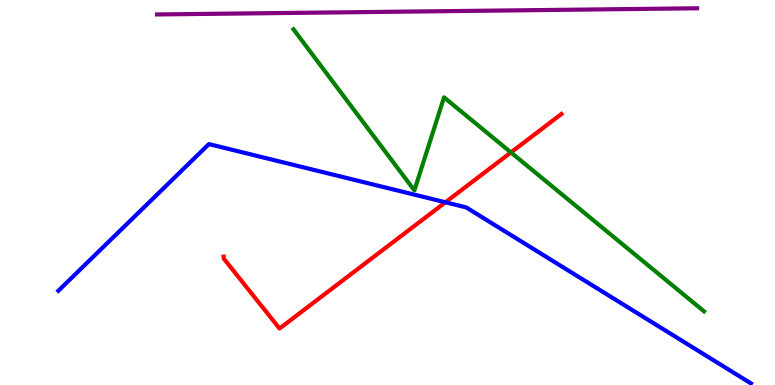[{'lines': ['blue', 'red'], 'intersections': [{'x': 5.75, 'y': 4.75}]}, {'lines': ['green', 'red'], 'intersections': [{'x': 6.59, 'y': 6.04}]}, {'lines': ['purple', 'red'], 'intersections': []}, {'lines': ['blue', 'green'], 'intersections': []}, {'lines': ['blue', 'purple'], 'intersections': []}, {'lines': ['green', 'purple'], 'intersections': []}]